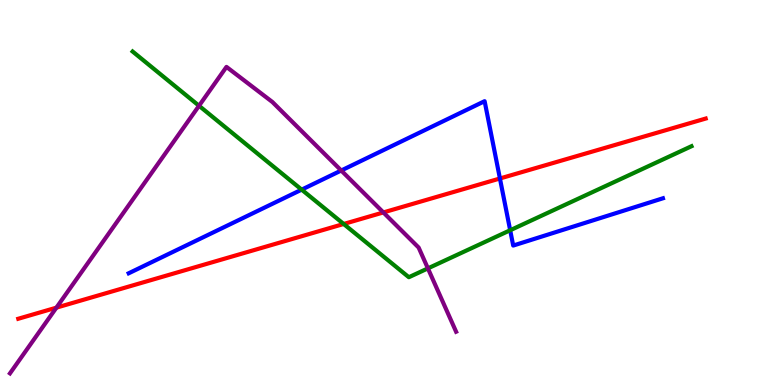[{'lines': ['blue', 'red'], 'intersections': [{'x': 6.45, 'y': 5.36}]}, {'lines': ['green', 'red'], 'intersections': [{'x': 4.43, 'y': 4.18}]}, {'lines': ['purple', 'red'], 'intersections': [{'x': 0.728, 'y': 2.01}, {'x': 4.95, 'y': 4.48}]}, {'lines': ['blue', 'green'], 'intersections': [{'x': 3.89, 'y': 5.07}, {'x': 6.58, 'y': 4.02}]}, {'lines': ['blue', 'purple'], 'intersections': [{'x': 4.4, 'y': 5.57}]}, {'lines': ['green', 'purple'], 'intersections': [{'x': 2.57, 'y': 7.25}, {'x': 5.52, 'y': 3.03}]}]